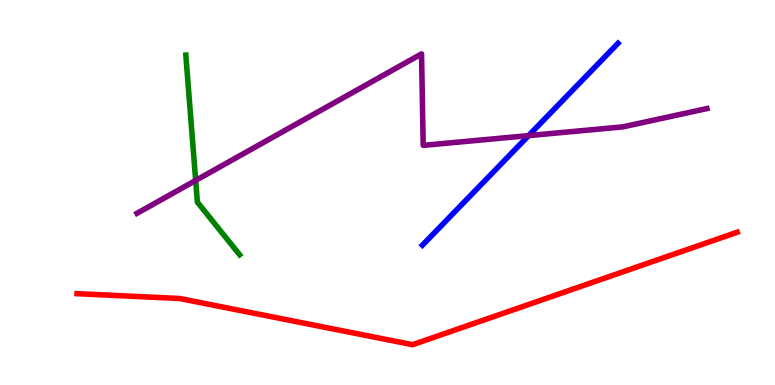[{'lines': ['blue', 'red'], 'intersections': []}, {'lines': ['green', 'red'], 'intersections': []}, {'lines': ['purple', 'red'], 'intersections': []}, {'lines': ['blue', 'green'], 'intersections': []}, {'lines': ['blue', 'purple'], 'intersections': [{'x': 6.82, 'y': 6.48}]}, {'lines': ['green', 'purple'], 'intersections': [{'x': 2.52, 'y': 5.31}]}]